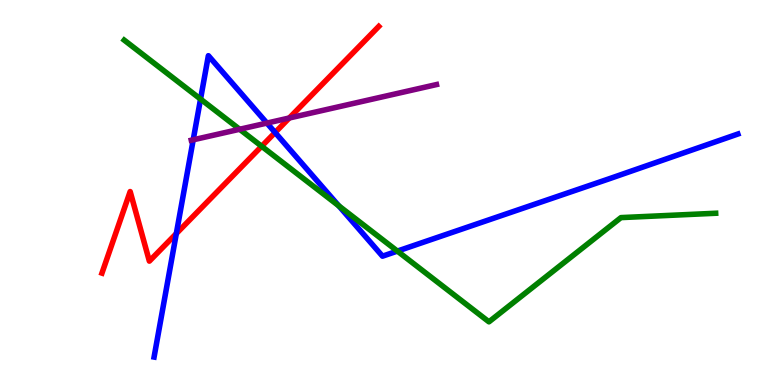[{'lines': ['blue', 'red'], 'intersections': [{'x': 2.28, 'y': 3.93}, {'x': 3.55, 'y': 6.56}]}, {'lines': ['green', 'red'], 'intersections': [{'x': 3.38, 'y': 6.2}]}, {'lines': ['purple', 'red'], 'intersections': [{'x': 3.73, 'y': 6.94}]}, {'lines': ['blue', 'green'], 'intersections': [{'x': 2.59, 'y': 7.43}, {'x': 4.37, 'y': 4.65}, {'x': 5.13, 'y': 3.48}]}, {'lines': ['blue', 'purple'], 'intersections': [{'x': 2.49, 'y': 6.37}, {'x': 3.44, 'y': 6.8}]}, {'lines': ['green', 'purple'], 'intersections': [{'x': 3.09, 'y': 6.64}]}]